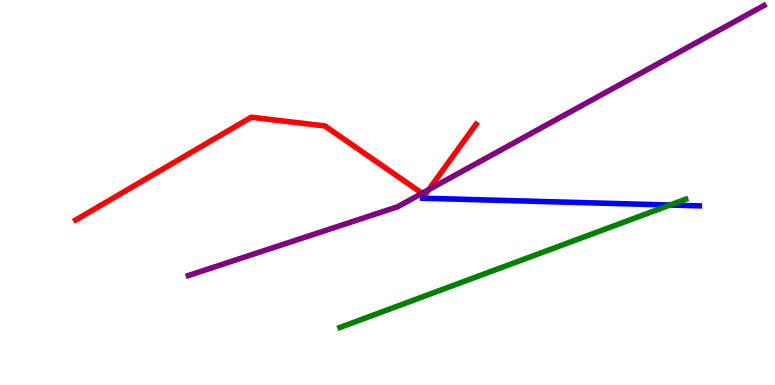[{'lines': ['blue', 'red'], 'intersections': []}, {'lines': ['green', 'red'], 'intersections': []}, {'lines': ['purple', 'red'], 'intersections': [{'x': 5.45, 'y': 4.98}, {'x': 5.53, 'y': 5.07}]}, {'lines': ['blue', 'green'], 'intersections': [{'x': 8.65, 'y': 4.67}]}, {'lines': ['blue', 'purple'], 'intersections': []}, {'lines': ['green', 'purple'], 'intersections': []}]